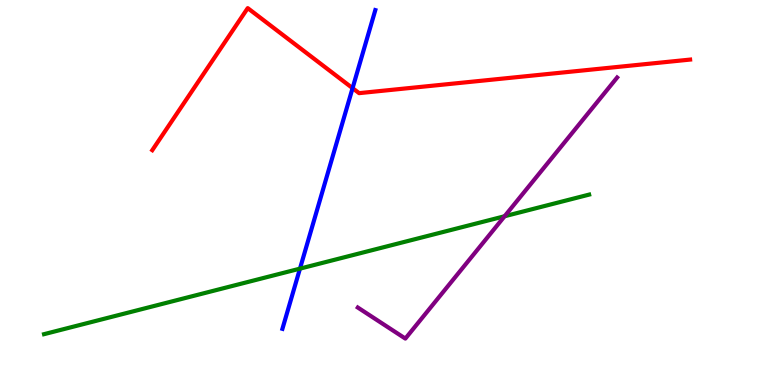[{'lines': ['blue', 'red'], 'intersections': [{'x': 4.55, 'y': 7.71}]}, {'lines': ['green', 'red'], 'intersections': []}, {'lines': ['purple', 'red'], 'intersections': []}, {'lines': ['blue', 'green'], 'intersections': [{'x': 3.87, 'y': 3.02}]}, {'lines': ['blue', 'purple'], 'intersections': []}, {'lines': ['green', 'purple'], 'intersections': [{'x': 6.51, 'y': 4.38}]}]